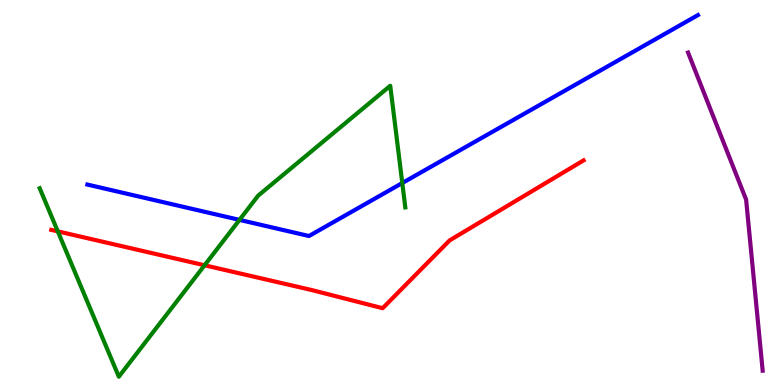[{'lines': ['blue', 'red'], 'intersections': []}, {'lines': ['green', 'red'], 'intersections': [{'x': 0.746, 'y': 3.99}, {'x': 2.64, 'y': 3.11}]}, {'lines': ['purple', 'red'], 'intersections': []}, {'lines': ['blue', 'green'], 'intersections': [{'x': 3.09, 'y': 4.29}, {'x': 5.19, 'y': 5.25}]}, {'lines': ['blue', 'purple'], 'intersections': []}, {'lines': ['green', 'purple'], 'intersections': []}]